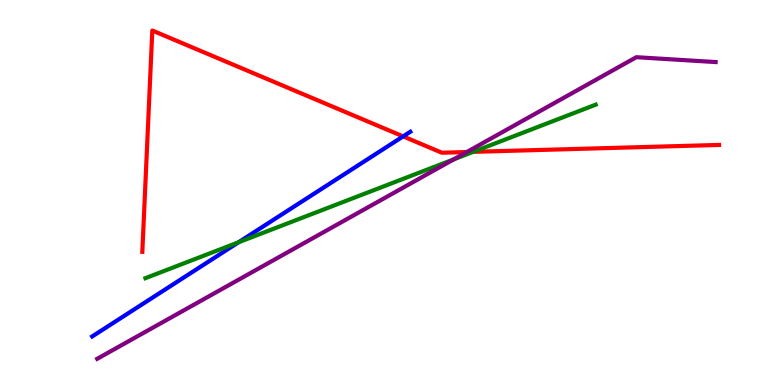[{'lines': ['blue', 'red'], 'intersections': [{'x': 5.2, 'y': 6.46}]}, {'lines': ['green', 'red'], 'intersections': [{'x': 6.11, 'y': 6.06}]}, {'lines': ['purple', 'red'], 'intersections': [{'x': 6.02, 'y': 6.05}]}, {'lines': ['blue', 'green'], 'intersections': [{'x': 3.08, 'y': 3.71}]}, {'lines': ['blue', 'purple'], 'intersections': []}, {'lines': ['green', 'purple'], 'intersections': [{'x': 5.85, 'y': 5.86}]}]